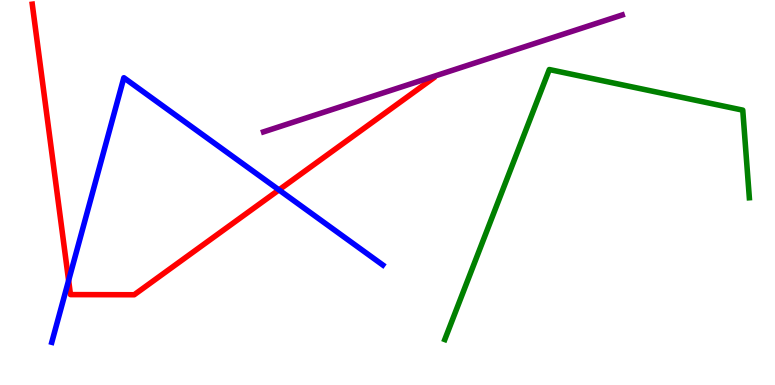[{'lines': ['blue', 'red'], 'intersections': [{'x': 0.885, 'y': 2.71}, {'x': 3.6, 'y': 5.07}]}, {'lines': ['green', 'red'], 'intersections': []}, {'lines': ['purple', 'red'], 'intersections': []}, {'lines': ['blue', 'green'], 'intersections': []}, {'lines': ['blue', 'purple'], 'intersections': []}, {'lines': ['green', 'purple'], 'intersections': []}]